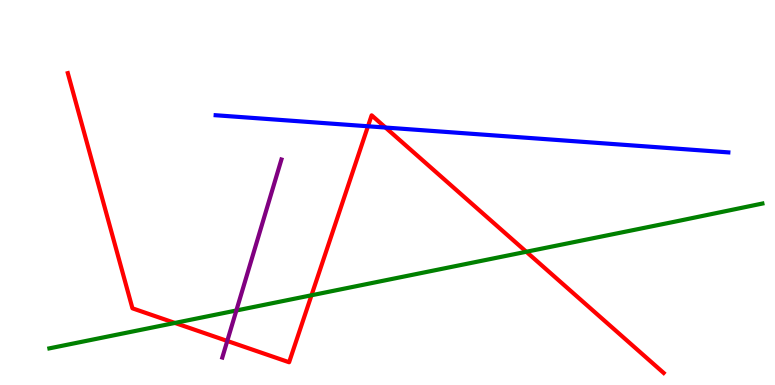[{'lines': ['blue', 'red'], 'intersections': [{'x': 4.75, 'y': 6.72}, {'x': 4.97, 'y': 6.69}]}, {'lines': ['green', 'red'], 'intersections': [{'x': 2.26, 'y': 1.61}, {'x': 4.02, 'y': 2.33}, {'x': 6.79, 'y': 3.46}]}, {'lines': ['purple', 'red'], 'intersections': [{'x': 2.93, 'y': 1.14}]}, {'lines': ['blue', 'green'], 'intersections': []}, {'lines': ['blue', 'purple'], 'intersections': []}, {'lines': ['green', 'purple'], 'intersections': [{'x': 3.05, 'y': 1.94}]}]